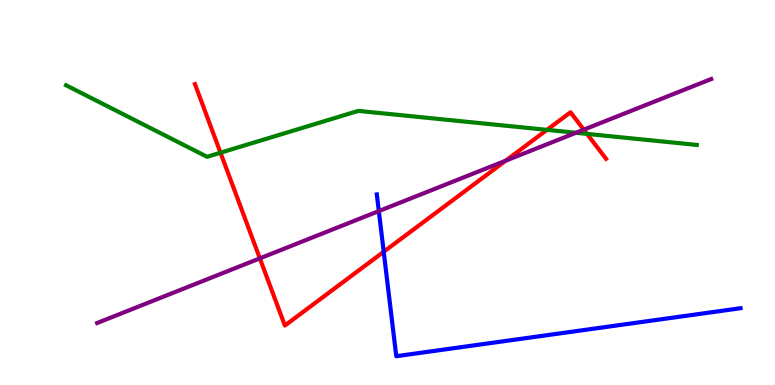[{'lines': ['blue', 'red'], 'intersections': [{'x': 4.95, 'y': 3.46}]}, {'lines': ['green', 'red'], 'intersections': [{'x': 2.85, 'y': 6.03}, {'x': 7.06, 'y': 6.63}, {'x': 7.57, 'y': 6.52}]}, {'lines': ['purple', 'red'], 'intersections': [{'x': 3.35, 'y': 3.29}, {'x': 6.52, 'y': 5.83}, {'x': 7.53, 'y': 6.63}]}, {'lines': ['blue', 'green'], 'intersections': []}, {'lines': ['blue', 'purple'], 'intersections': [{'x': 4.89, 'y': 4.52}]}, {'lines': ['green', 'purple'], 'intersections': [{'x': 7.43, 'y': 6.55}]}]